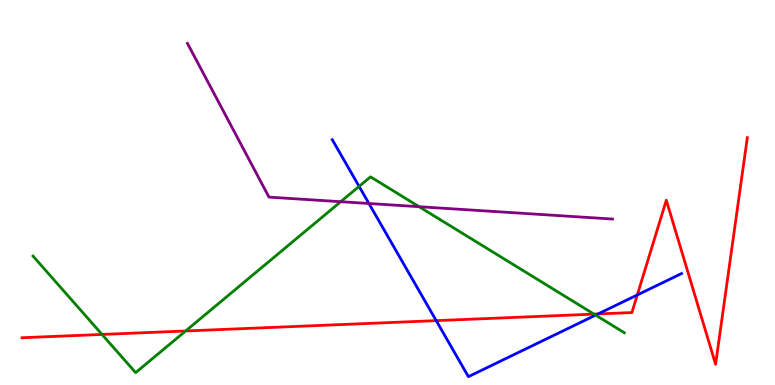[{'lines': ['blue', 'red'], 'intersections': [{'x': 5.63, 'y': 1.67}, {'x': 7.72, 'y': 1.85}, {'x': 8.22, 'y': 2.34}]}, {'lines': ['green', 'red'], 'intersections': [{'x': 1.32, 'y': 1.31}, {'x': 2.4, 'y': 1.4}, {'x': 7.66, 'y': 1.84}]}, {'lines': ['purple', 'red'], 'intersections': []}, {'lines': ['blue', 'green'], 'intersections': [{'x': 4.63, 'y': 5.16}, {'x': 7.69, 'y': 1.82}]}, {'lines': ['blue', 'purple'], 'intersections': [{'x': 4.76, 'y': 4.71}]}, {'lines': ['green', 'purple'], 'intersections': [{'x': 4.4, 'y': 4.76}, {'x': 5.41, 'y': 4.63}]}]